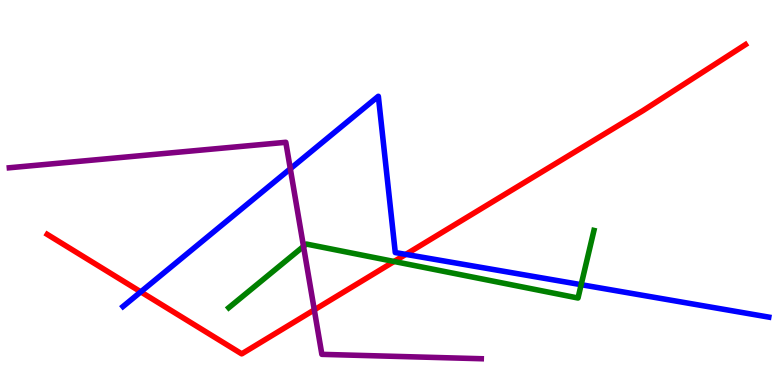[{'lines': ['blue', 'red'], 'intersections': [{'x': 1.82, 'y': 2.42}, {'x': 5.24, 'y': 3.39}]}, {'lines': ['green', 'red'], 'intersections': [{'x': 5.09, 'y': 3.21}]}, {'lines': ['purple', 'red'], 'intersections': [{'x': 4.06, 'y': 1.95}]}, {'lines': ['blue', 'green'], 'intersections': [{'x': 7.5, 'y': 2.61}]}, {'lines': ['blue', 'purple'], 'intersections': [{'x': 3.75, 'y': 5.62}]}, {'lines': ['green', 'purple'], 'intersections': [{'x': 3.92, 'y': 3.6}]}]